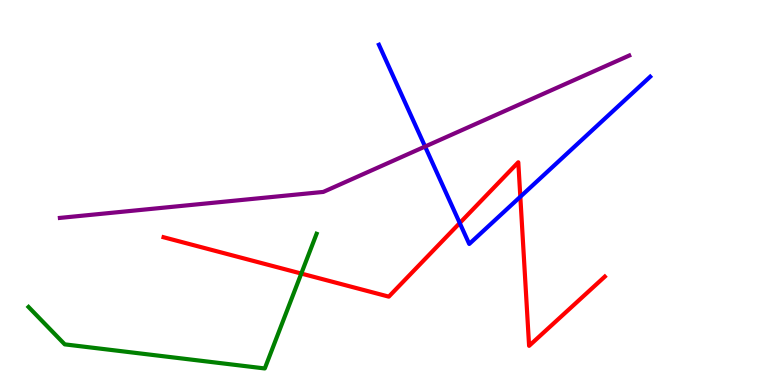[{'lines': ['blue', 'red'], 'intersections': [{'x': 5.93, 'y': 4.21}, {'x': 6.71, 'y': 4.89}]}, {'lines': ['green', 'red'], 'intersections': [{'x': 3.89, 'y': 2.89}]}, {'lines': ['purple', 'red'], 'intersections': []}, {'lines': ['blue', 'green'], 'intersections': []}, {'lines': ['blue', 'purple'], 'intersections': [{'x': 5.48, 'y': 6.19}]}, {'lines': ['green', 'purple'], 'intersections': []}]